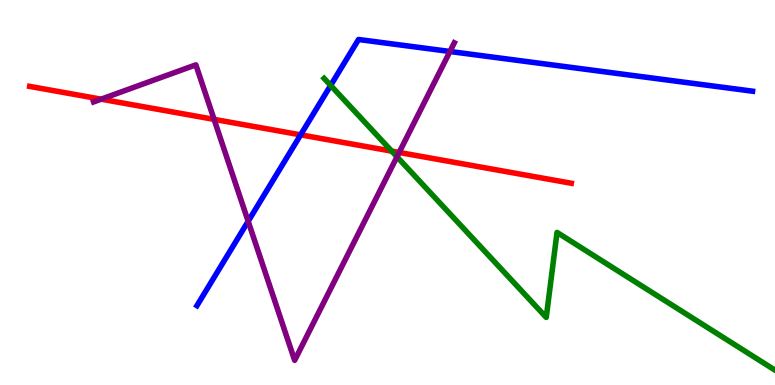[{'lines': ['blue', 'red'], 'intersections': [{'x': 3.88, 'y': 6.5}]}, {'lines': ['green', 'red'], 'intersections': [{'x': 5.05, 'y': 6.07}]}, {'lines': ['purple', 'red'], 'intersections': [{'x': 1.31, 'y': 7.42}, {'x': 2.76, 'y': 6.9}, {'x': 5.15, 'y': 6.04}]}, {'lines': ['blue', 'green'], 'intersections': [{'x': 4.27, 'y': 7.78}]}, {'lines': ['blue', 'purple'], 'intersections': [{'x': 3.2, 'y': 4.25}, {'x': 5.81, 'y': 8.66}]}, {'lines': ['green', 'purple'], 'intersections': [{'x': 5.12, 'y': 5.93}]}]